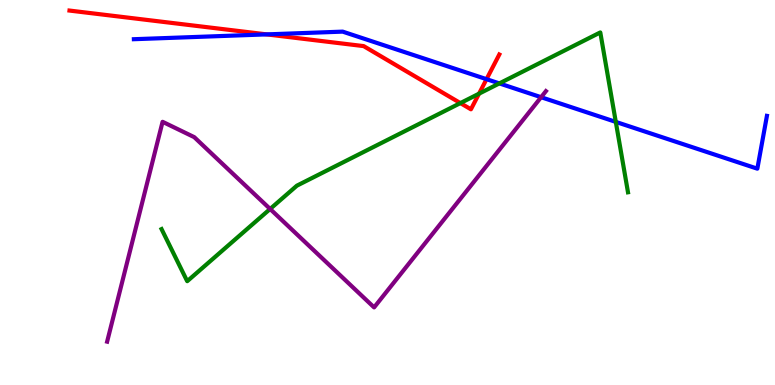[{'lines': ['blue', 'red'], 'intersections': [{'x': 3.44, 'y': 9.11}, {'x': 6.28, 'y': 7.94}]}, {'lines': ['green', 'red'], 'intersections': [{'x': 5.94, 'y': 7.32}, {'x': 6.18, 'y': 7.57}]}, {'lines': ['purple', 'red'], 'intersections': []}, {'lines': ['blue', 'green'], 'intersections': [{'x': 6.44, 'y': 7.83}, {'x': 7.95, 'y': 6.83}]}, {'lines': ['blue', 'purple'], 'intersections': [{'x': 6.98, 'y': 7.48}]}, {'lines': ['green', 'purple'], 'intersections': [{'x': 3.49, 'y': 4.57}]}]